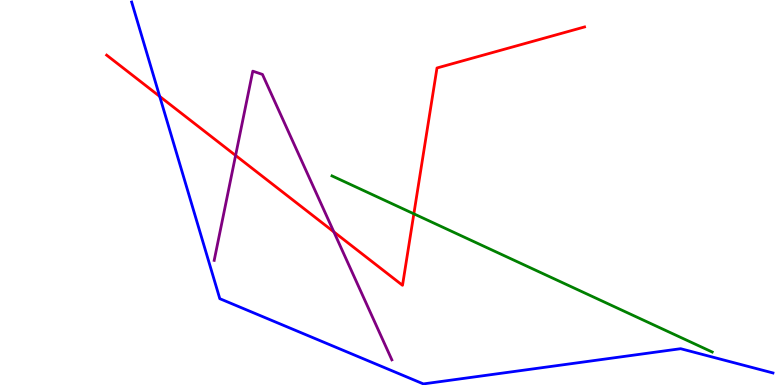[{'lines': ['blue', 'red'], 'intersections': [{'x': 2.06, 'y': 7.5}]}, {'lines': ['green', 'red'], 'intersections': [{'x': 5.34, 'y': 4.45}]}, {'lines': ['purple', 'red'], 'intersections': [{'x': 3.04, 'y': 5.96}, {'x': 4.31, 'y': 3.98}]}, {'lines': ['blue', 'green'], 'intersections': []}, {'lines': ['blue', 'purple'], 'intersections': []}, {'lines': ['green', 'purple'], 'intersections': []}]